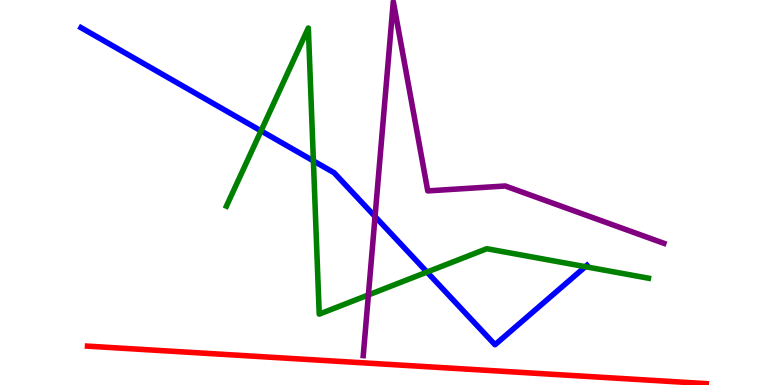[{'lines': ['blue', 'red'], 'intersections': []}, {'lines': ['green', 'red'], 'intersections': []}, {'lines': ['purple', 'red'], 'intersections': []}, {'lines': ['blue', 'green'], 'intersections': [{'x': 3.37, 'y': 6.6}, {'x': 4.04, 'y': 5.82}, {'x': 5.51, 'y': 2.93}, {'x': 7.55, 'y': 3.07}]}, {'lines': ['blue', 'purple'], 'intersections': [{'x': 4.84, 'y': 4.38}]}, {'lines': ['green', 'purple'], 'intersections': [{'x': 4.75, 'y': 2.34}]}]